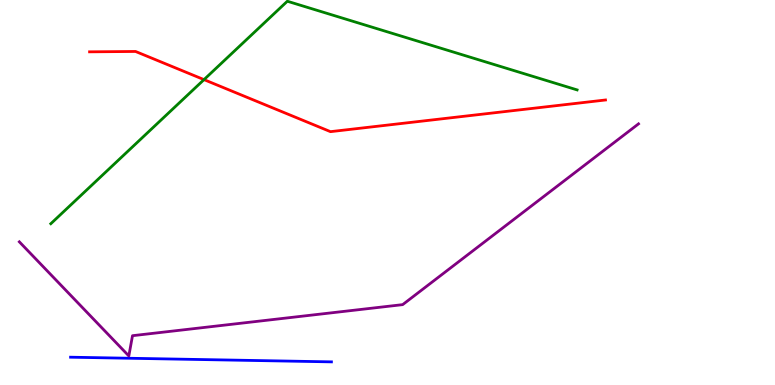[{'lines': ['blue', 'red'], 'intersections': []}, {'lines': ['green', 'red'], 'intersections': [{'x': 2.63, 'y': 7.93}]}, {'lines': ['purple', 'red'], 'intersections': []}, {'lines': ['blue', 'green'], 'intersections': []}, {'lines': ['blue', 'purple'], 'intersections': []}, {'lines': ['green', 'purple'], 'intersections': []}]